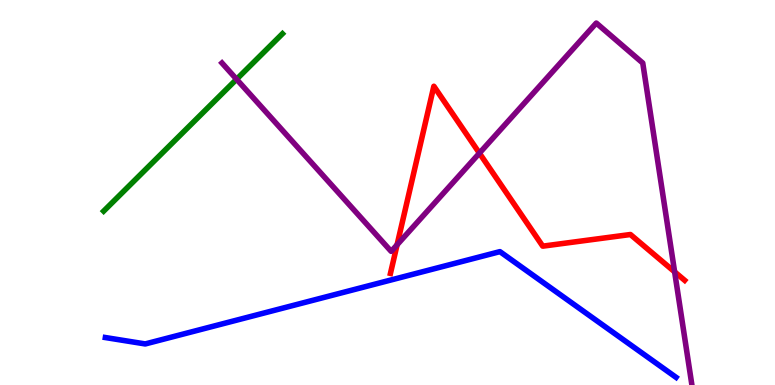[{'lines': ['blue', 'red'], 'intersections': []}, {'lines': ['green', 'red'], 'intersections': []}, {'lines': ['purple', 'red'], 'intersections': [{'x': 5.12, 'y': 3.64}, {'x': 6.19, 'y': 6.02}, {'x': 8.7, 'y': 2.94}]}, {'lines': ['blue', 'green'], 'intersections': []}, {'lines': ['blue', 'purple'], 'intersections': []}, {'lines': ['green', 'purple'], 'intersections': [{'x': 3.05, 'y': 7.94}]}]